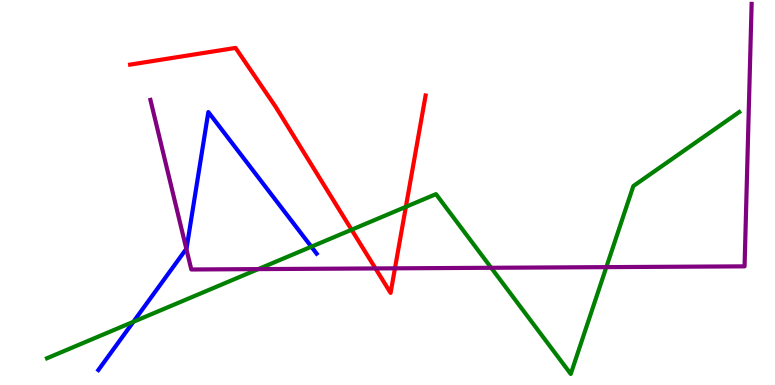[{'lines': ['blue', 'red'], 'intersections': []}, {'lines': ['green', 'red'], 'intersections': [{'x': 4.54, 'y': 4.03}, {'x': 5.24, 'y': 4.63}]}, {'lines': ['purple', 'red'], 'intersections': [{'x': 4.84, 'y': 3.03}, {'x': 5.1, 'y': 3.03}]}, {'lines': ['blue', 'green'], 'intersections': [{'x': 1.72, 'y': 1.64}, {'x': 4.02, 'y': 3.59}]}, {'lines': ['blue', 'purple'], 'intersections': [{'x': 2.4, 'y': 3.54}]}, {'lines': ['green', 'purple'], 'intersections': [{'x': 3.33, 'y': 3.01}, {'x': 6.34, 'y': 3.04}, {'x': 7.82, 'y': 3.06}]}]